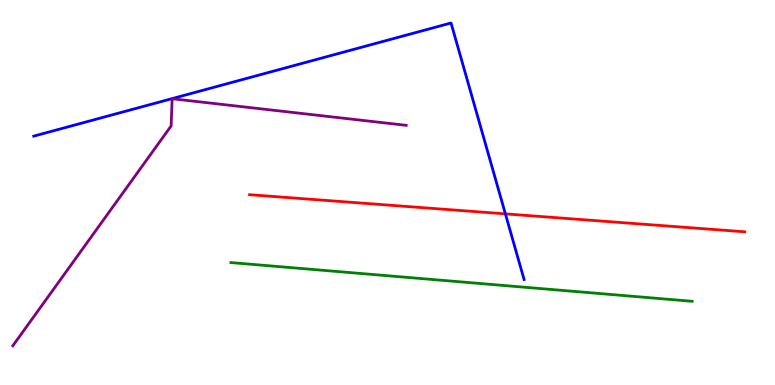[{'lines': ['blue', 'red'], 'intersections': [{'x': 6.52, 'y': 4.45}]}, {'lines': ['green', 'red'], 'intersections': []}, {'lines': ['purple', 'red'], 'intersections': []}, {'lines': ['blue', 'green'], 'intersections': []}, {'lines': ['blue', 'purple'], 'intersections': []}, {'lines': ['green', 'purple'], 'intersections': []}]